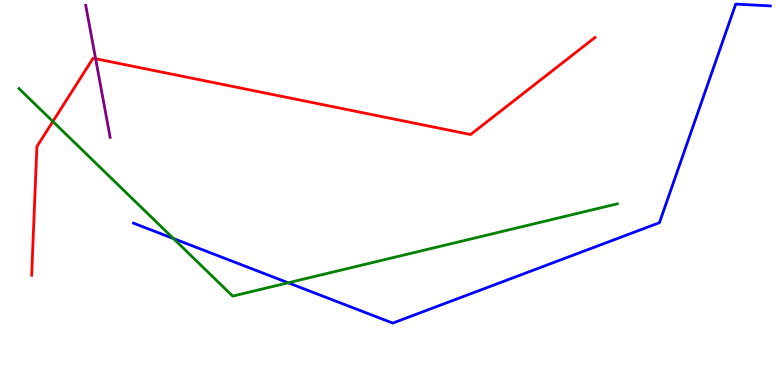[{'lines': ['blue', 'red'], 'intersections': []}, {'lines': ['green', 'red'], 'intersections': [{'x': 0.682, 'y': 6.84}]}, {'lines': ['purple', 'red'], 'intersections': [{'x': 1.23, 'y': 8.47}]}, {'lines': ['blue', 'green'], 'intersections': [{'x': 2.24, 'y': 3.8}, {'x': 3.72, 'y': 2.65}]}, {'lines': ['blue', 'purple'], 'intersections': []}, {'lines': ['green', 'purple'], 'intersections': []}]